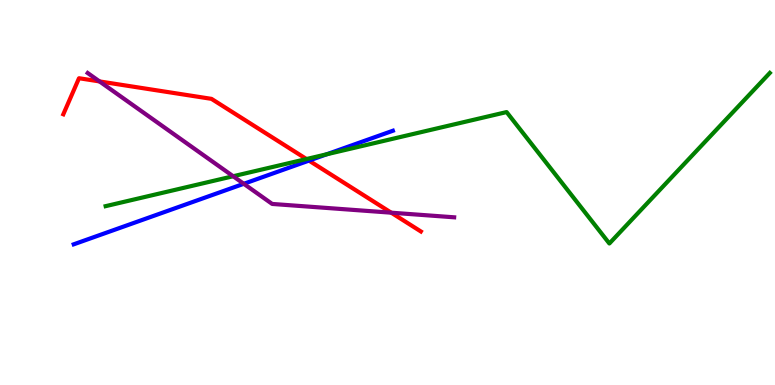[{'lines': ['blue', 'red'], 'intersections': [{'x': 3.99, 'y': 5.83}]}, {'lines': ['green', 'red'], 'intersections': [{'x': 3.95, 'y': 5.87}]}, {'lines': ['purple', 'red'], 'intersections': [{'x': 1.28, 'y': 7.89}, {'x': 5.05, 'y': 4.48}]}, {'lines': ['blue', 'green'], 'intersections': [{'x': 4.22, 'y': 5.99}]}, {'lines': ['blue', 'purple'], 'intersections': [{'x': 3.15, 'y': 5.23}]}, {'lines': ['green', 'purple'], 'intersections': [{'x': 3.01, 'y': 5.42}]}]